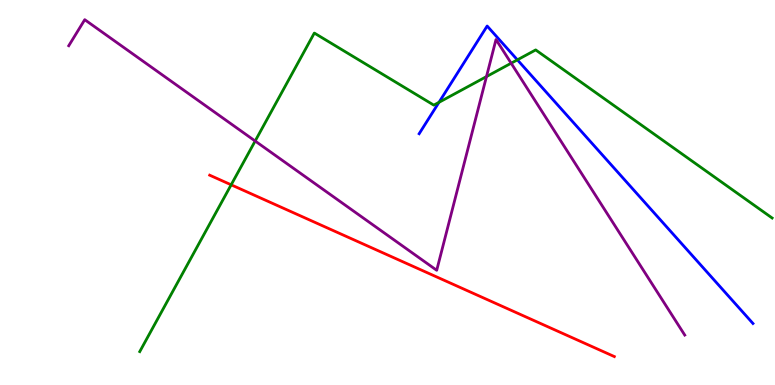[{'lines': ['blue', 'red'], 'intersections': []}, {'lines': ['green', 'red'], 'intersections': [{'x': 2.98, 'y': 5.2}]}, {'lines': ['purple', 'red'], 'intersections': []}, {'lines': ['blue', 'green'], 'intersections': [{'x': 5.66, 'y': 7.34}, {'x': 6.68, 'y': 8.45}]}, {'lines': ['blue', 'purple'], 'intersections': []}, {'lines': ['green', 'purple'], 'intersections': [{'x': 3.29, 'y': 6.34}, {'x': 6.28, 'y': 8.01}, {'x': 6.6, 'y': 8.36}]}]